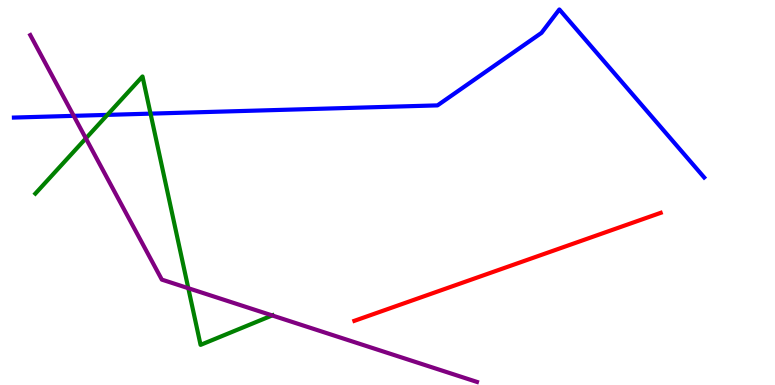[{'lines': ['blue', 'red'], 'intersections': []}, {'lines': ['green', 'red'], 'intersections': []}, {'lines': ['purple', 'red'], 'intersections': []}, {'lines': ['blue', 'green'], 'intersections': [{'x': 1.39, 'y': 7.02}, {'x': 1.94, 'y': 7.05}]}, {'lines': ['blue', 'purple'], 'intersections': [{'x': 0.951, 'y': 6.99}]}, {'lines': ['green', 'purple'], 'intersections': [{'x': 1.11, 'y': 6.41}, {'x': 2.43, 'y': 2.51}, {'x': 3.51, 'y': 1.81}]}]